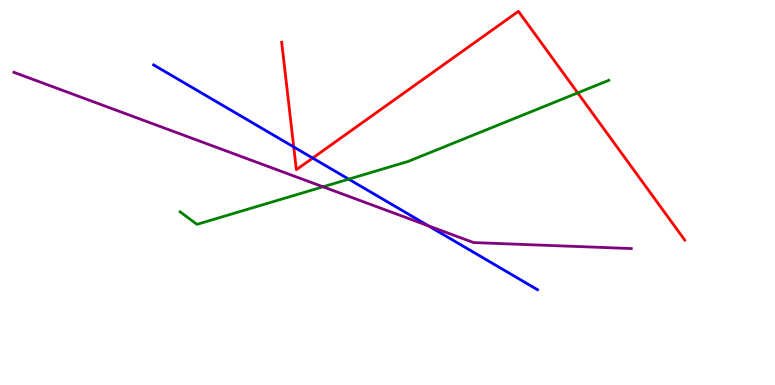[{'lines': ['blue', 'red'], 'intersections': [{'x': 3.79, 'y': 6.18}, {'x': 4.03, 'y': 5.89}]}, {'lines': ['green', 'red'], 'intersections': [{'x': 7.45, 'y': 7.59}]}, {'lines': ['purple', 'red'], 'intersections': []}, {'lines': ['blue', 'green'], 'intersections': [{'x': 4.5, 'y': 5.35}]}, {'lines': ['blue', 'purple'], 'intersections': [{'x': 5.53, 'y': 4.13}]}, {'lines': ['green', 'purple'], 'intersections': [{'x': 4.17, 'y': 5.15}]}]